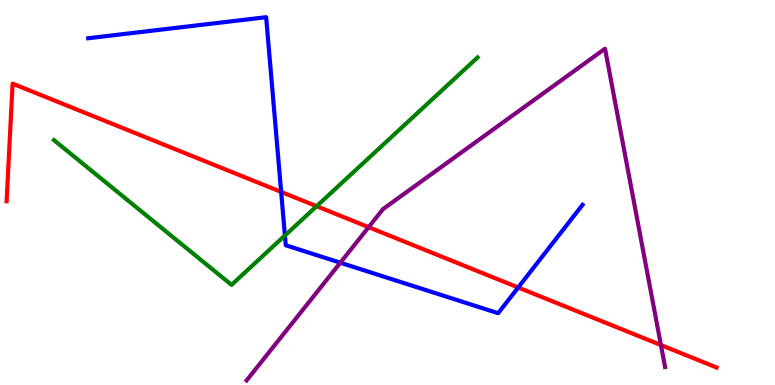[{'lines': ['blue', 'red'], 'intersections': [{'x': 3.63, 'y': 5.02}, {'x': 6.69, 'y': 2.53}]}, {'lines': ['green', 'red'], 'intersections': [{'x': 4.09, 'y': 4.64}]}, {'lines': ['purple', 'red'], 'intersections': [{'x': 4.76, 'y': 4.1}, {'x': 8.53, 'y': 1.04}]}, {'lines': ['blue', 'green'], 'intersections': [{'x': 3.68, 'y': 3.88}]}, {'lines': ['blue', 'purple'], 'intersections': [{'x': 4.39, 'y': 3.18}]}, {'lines': ['green', 'purple'], 'intersections': []}]